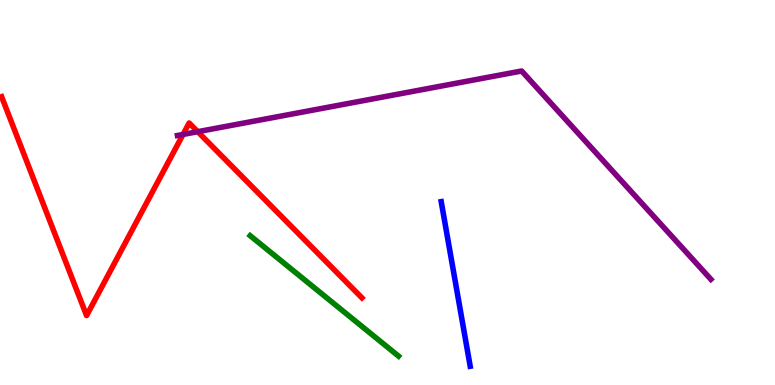[{'lines': ['blue', 'red'], 'intersections': []}, {'lines': ['green', 'red'], 'intersections': []}, {'lines': ['purple', 'red'], 'intersections': [{'x': 2.36, 'y': 6.51}, {'x': 2.55, 'y': 6.58}]}, {'lines': ['blue', 'green'], 'intersections': []}, {'lines': ['blue', 'purple'], 'intersections': []}, {'lines': ['green', 'purple'], 'intersections': []}]